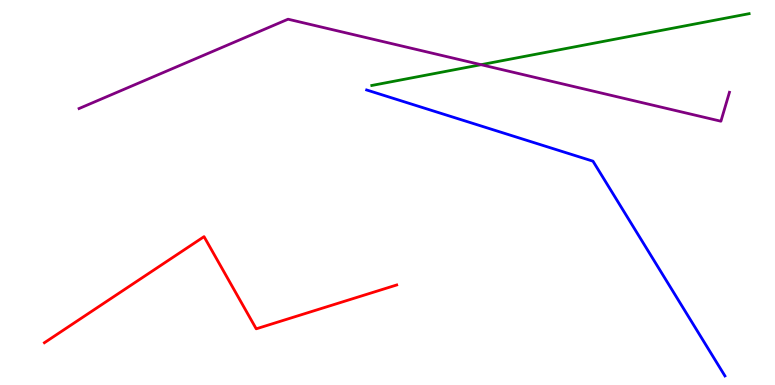[{'lines': ['blue', 'red'], 'intersections': []}, {'lines': ['green', 'red'], 'intersections': []}, {'lines': ['purple', 'red'], 'intersections': []}, {'lines': ['blue', 'green'], 'intersections': []}, {'lines': ['blue', 'purple'], 'intersections': []}, {'lines': ['green', 'purple'], 'intersections': [{'x': 6.21, 'y': 8.32}]}]